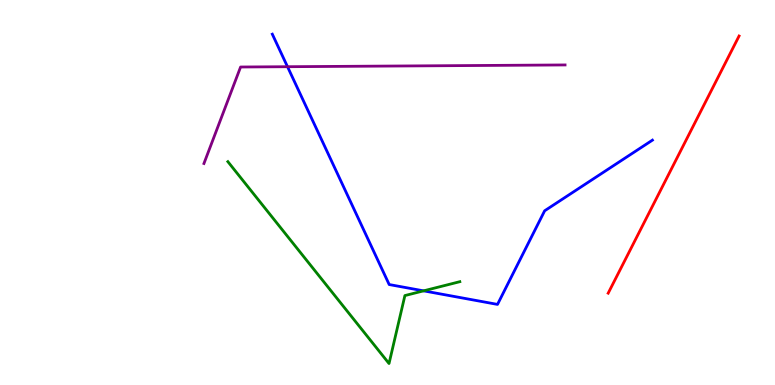[{'lines': ['blue', 'red'], 'intersections': []}, {'lines': ['green', 'red'], 'intersections': []}, {'lines': ['purple', 'red'], 'intersections': []}, {'lines': ['blue', 'green'], 'intersections': [{'x': 5.47, 'y': 2.45}]}, {'lines': ['blue', 'purple'], 'intersections': [{'x': 3.71, 'y': 8.27}]}, {'lines': ['green', 'purple'], 'intersections': []}]